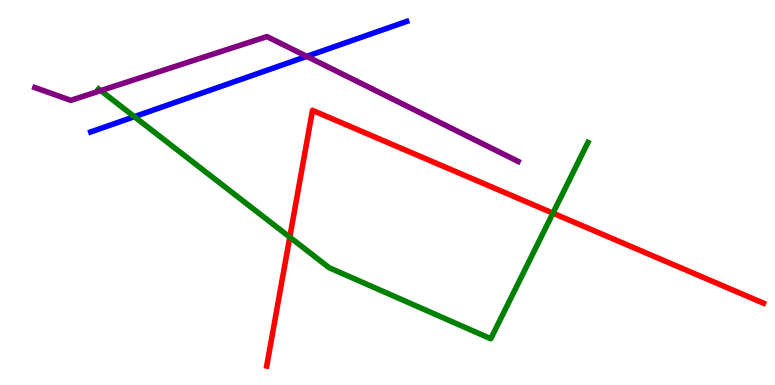[{'lines': ['blue', 'red'], 'intersections': []}, {'lines': ['green', 'red'], 'intersections': [{'x': 3.74, 'y': 3.84}, {'x': 7.13, 'y': 4.46}]}, {'lines': ['purple', 'red'], 'intersections': []}, {'lines': ['blue', 'green'], 'intersections': [{'x': 1.73, 'y': 6.97}]}, {'lines': ['blue', 'purple'], 'intersections': [{'x': 3.96, 'y': 8.54}]}, {'lines': ['green', 'purple'], 'intersections': [{'x': 1.3, 'y': 7.65}]}]